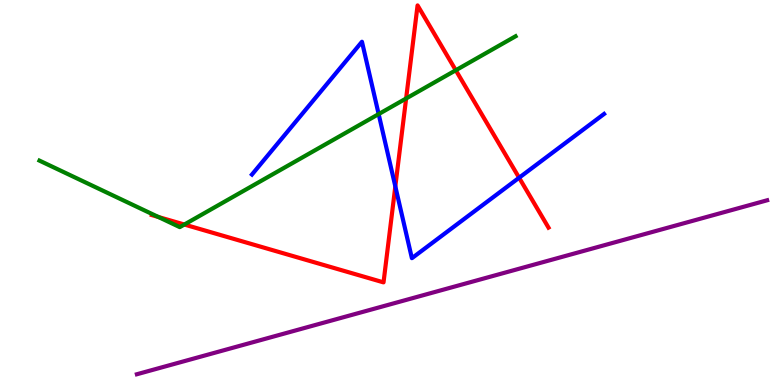[{'lines': ['blue', 'red'], 'intersections': [{'x': 5.1, 'y': 5.16}, {'x': 6.7, 'y': 5.38}]}, {'lines': ['green', 'red'], 'intersections': [{'x': 2.04, 'y': 4.36}, {'x': 2.38, 'y': 4.17}, {'x': 5.24, 'y': 7.44}, {'x': 5.88, 'y': 8.18}]}, {'lines': ['purple', 'red'], 'intersections': []}, {'lines': ['blue', 'green'], 'intersections': [{'x': 4.89, 'y': 7.04}]}, {'lines': ['blue', 'purple'], 'intersections': []}, {'lines': ['green', 'purple'], 'intersections': []}]